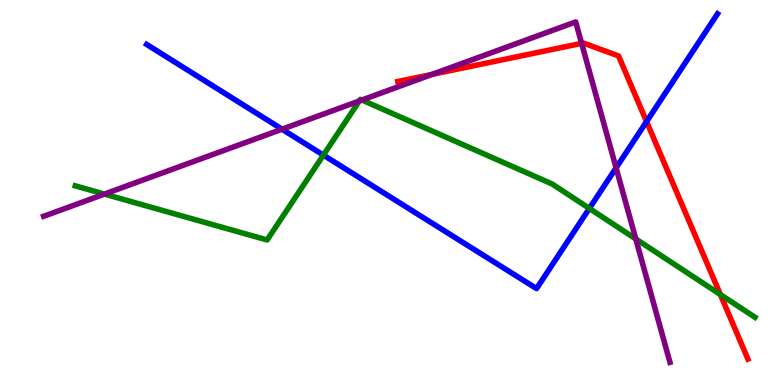[{'lines': ['blue', 'red'], 'intersections': [{'x': 8.34, 'y': 6.84}]}, {'lines': ['green', 'red'], 'intersections': [{'x': 9.3, 'y': 2.35}]}, {'lines': ['purple', 'red'], 'intersections': [{'x': 5.58, 'y': 8.07}, {'x': 7.5, 'y': 8.87}]}, {'lines': ['blue', 'green'], 'intersections': [{'x': 4.17, 'y': 5.97}, {'x': 7.6, 'y': 4.59}]}, {'lines': ['blue', 'purple'], 'intersections': [{'x': 3.64, 'y': 6.64}, {'x': 7.95, 'y': 5.64}]}, {'lines': ['green', 'purple'], 'intersections': [{'x': 1.35, 'y': 4.96}, {'x': 4.64, 'y': 7.38}, {'x': 4.67, 'y': 7.4}, {'x': 8.2, 'y': 3.79}]}]